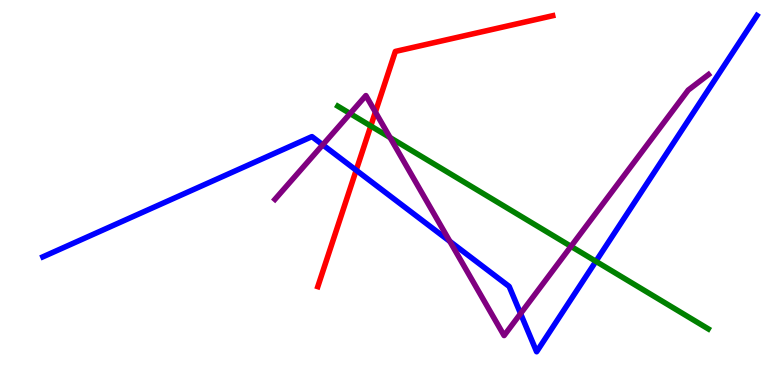[{'lines': ['blue', 'red'], 'intersections': [{'x': 4.6, 'y': 5.58}]}, {'lines': ['green', 'red'], 'intersections': [{'x': 4.78, 'y': 6.73}]}, {'lines': ['purple', 'red'], 'intersections': [{'x': 4.84, 'y': 7.09}]}, {'lines': ['blue', 'green'], 'intersections': [{'x': 7.69, 'y': 3.21}]}, {'lines': ['blue', 'purple'], 'intersections': [{'x': 4.16, 'y': 6.24}, {'x': 5.8, 'y': 3.73}, {'x': 6.72, 'y': 1.85}]}, {'lines': ['green', 'purple'], 'intersections': [{'x': 4.52, 'y': 7.05}, {'x': 5.03, 'y': 6.43}, {'x': 7.37, 'y': 3.6}]}]